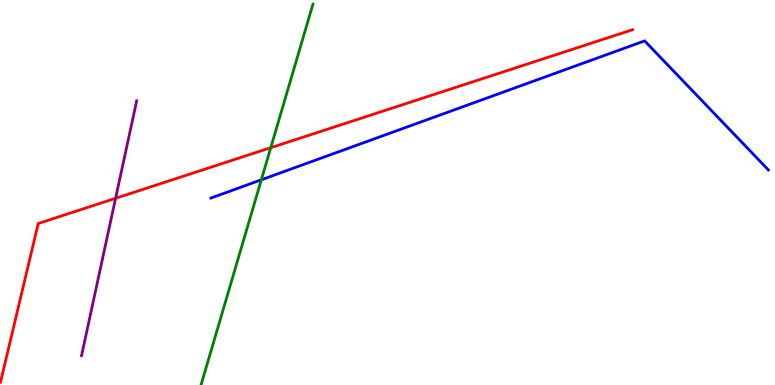[{'lines': ['blue', 'red'], 'intersections': []}, {'lines': ['green', 'red'], 'intersections': [{'x': 3.49, 'y': 6.16}]}, {'lines': ['purple', 'red'], 'intersections': [{'x': 1.49, 'y': 4.85}]}, {'lines': ['blue', 'green'], 'intersections': [{'x': 3.37, 'y': 5.33}]}, {'lines': ['blue', 'purple'], 'intersections': []}, {'lines': ['green', 'purple'], 'intersections': []}]